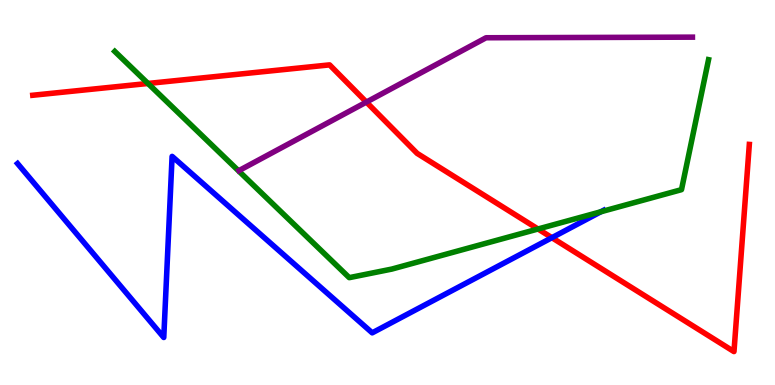[{'lines': ['blue', 'red'], 'intersections': [{'x': 7.12, 'y': 3.83}]}, {'lines': ['green', 'red'], 'intersections': [{'x': 1.91, 'y': 7.83}, {'x': 6.94, 'y': 4.05}]}, {'lines': ['purple', 'red'], 'intersections': [{'x': 4.73, 'y': 7.35}]}, {'lines': ['blue', 'green'], 'intersections': [{'x': 7.75, 'y': 4.5}]}, {'lines': ['blue', 'purple'], 'intersections': []}, {'lines': ['green', 'purple'], 'intersections': []}]